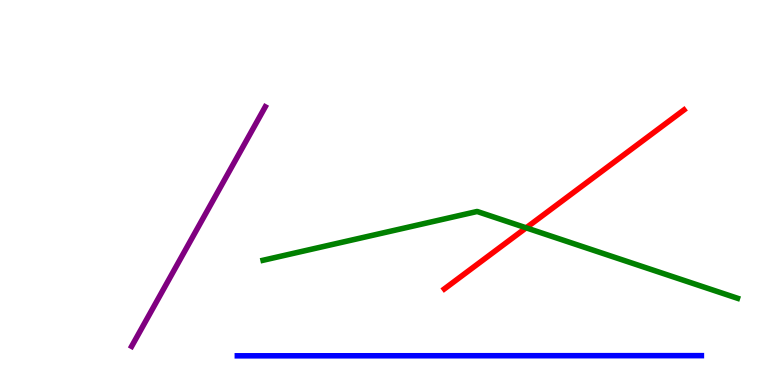[{'lines': ['blue', 'red'], 'intersections': []}, {'lines': ['green', 'red'], 'intersections': [{'x': 6.79, 'y': 4.08}]}, {'lines': ['purple', 'red'], 'intersections': []}, {'lines': ['blue', 'green'], 'intersections': []}, {'lines': ['blue', 'purple'], 'intersections': []}, {'lines': ['green', 'purple'], 'intersections': []}]